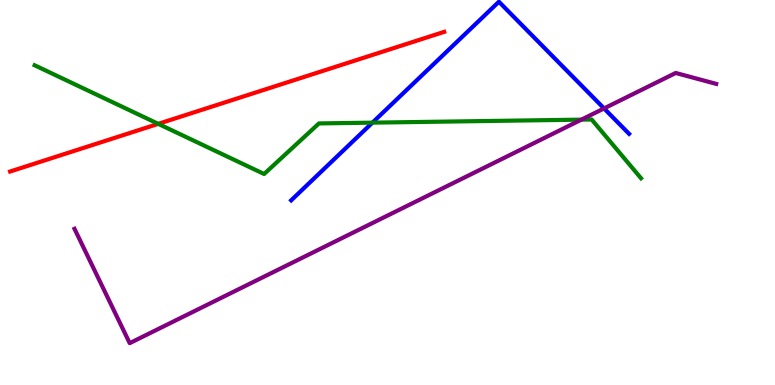[{'lines': ['blue', 'red'], 'intersections': []}, {'lines': ['green', 'red'], 'intersections': [{'x': 2.04, 'y': 6.78}]}, {'lines': ['purple', 'red'], 'intersections': []}, {'lines': ['blue', 'green'], 'intersections': [{'x': 4.81, 'y': 6.81}]}, {'lines': ['blue', 'purple'], 'intersections': [{'x': 7.79, 'y': 7.18}]}, {'lines': ['green', 'purple'], 'intersections': [{'x': 7.5, 'y': 6.89}]}]